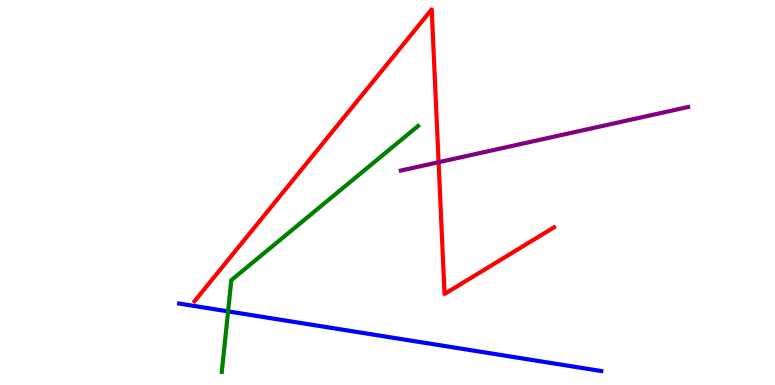[{'lines': ['blue', 'red'], 'intersections': []}, {'lines': ['green', 'red'], 'intersections': []}, {'lines': ['purple', 'red'], 'intersections': [{'x': 5.66, 'y': 5.79}]}, {'lines': ['blue', 'green'], 'intersections': [{'x': 2.94, 'y': 1.91}]}, {'lines': ['blue', 'purple'], 'intersections': []}, {'lines': ['green', 'purple'], 'intersections': []}]